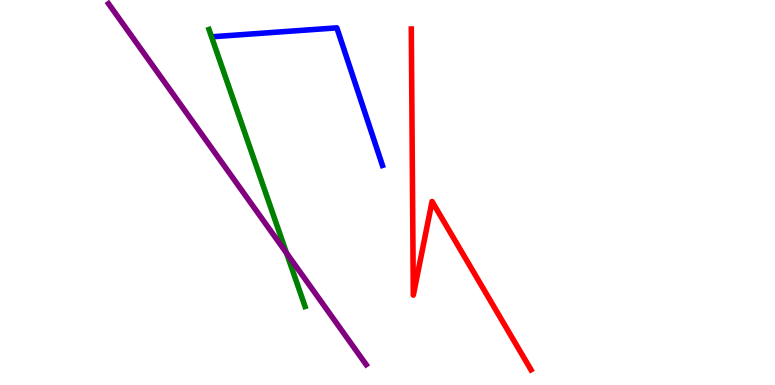[{'lines': ['blue', 'red'], 'intersections': []}, {'lines': ['green', 'red'], 'intersections': []}, {'lines': ['purple', 'red'], 'intersections': []}, {'lines': ['blue', 'green'], 'intersections': []}, {'lines': ['blue', 'purple'], 'intersections': []}, {'lines': ['green', 'purple'], 'intersections': [{'x': 3.7, 'y': 3.43}]}]